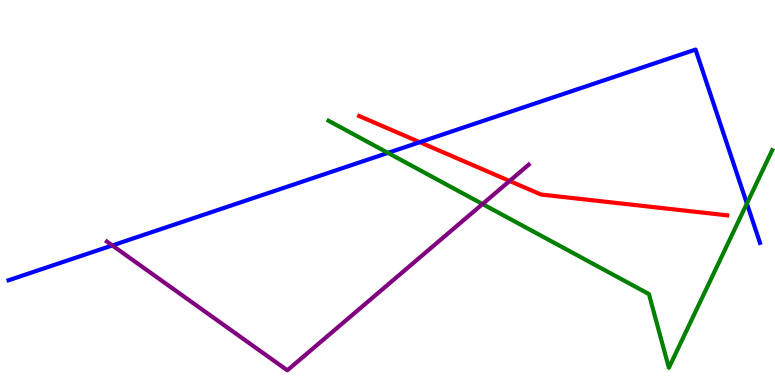[{'lines': ['blue', 'red'], 'intersections': [{'x': 5.42, 'y': 6.31}]}, {'lines': ['green', 'red'], 'intersections': []}, {'lines': ['purple', 'red'], 'intersections': [{'x': 6.58, 'y': 5.3}]}, {'lines': ['blue', 'green'], 'intersections': [{'x': 5.01, 'y': 6.03}, {'x': 9.64, 'y': 4.71}]}, {'lines': ['blue', 'purple'], 'intersections': [{'x': 1.45, 'y': 3.63}]}, {'lines': ['green', 'purple'], 'intersections': [{'x': 6.23, 'y': 4.7}]}]